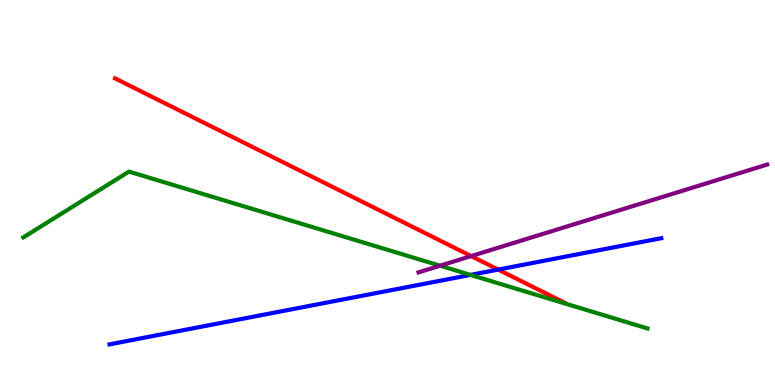[{'lines': ['blue', 'red'], 'intersections': [{'x': 6.43, 'y': 3.0}]}, {'lines': ['green', 'red'], 'intersections': []}, {'lines': ['purple', 'red'], 'intersections': [{'x': 6.08, 'y': 3.35}]}, {'lines': ['blue', 'green'], 'intersections': [{'x': 6.07, 'y': 2.86}]}, {'lines': ['blue', 'purple'], 'intersections': []}, {'lines': ['green', 'purple'], 'intersections': [{'x': 5.68, 'y': 3.1}]}]